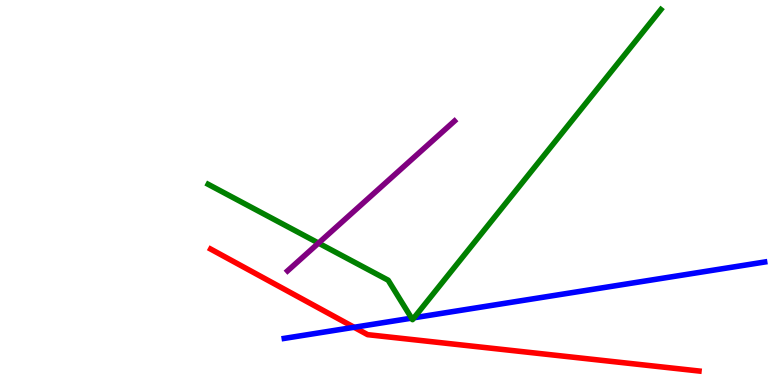[{'lines': ['blue', 'red'], 'intersections': [{'x': 4.57, 'y': 1.5}]}, {'lines': ['green', 'red'], 'intersections': []}, {'lines': ['purple', 'red'], 'intersections': []}, {'lines': ['blue', 'green'], 'intersections': [{'x': 5.31, 'y': 1.74}, {'x': 5.34, 'y': 1.75}]}, {'lines': ['blue', 'purple'], 'intersections': []}, {'lines': ['green', 'purple'], 'intersections': [{'x': 4.11, 'y': 3.69}]}]